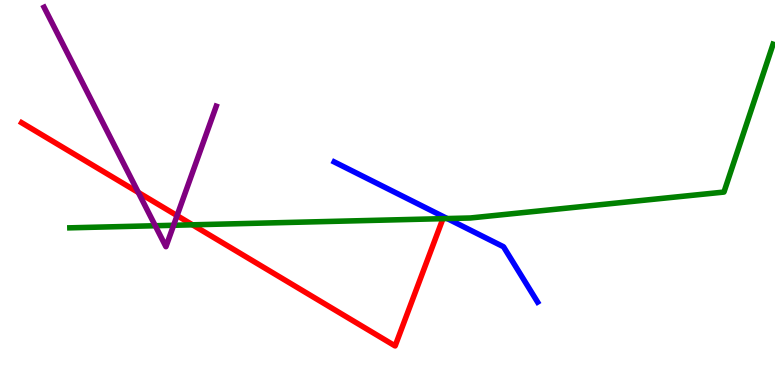[{'lines': ['blue', 'red'], 'intersections': []}, {'lines': ['green', 'red'], 'intersections': [{'x': 2.48, 'y': 4.16}]}, {'lines': ['purple', 'red'], 'intersections': [{'x': 1.78, 'y': 5.0}, {'x': 2.28, 'y': 4.4}]}, {'lines': ['blue', 'green'], 'intersections': [{'x': 5.77, 'y': 4.32}]}, {'lines': ['blue', 'purple'], 'intersections': []}, {'lines': ['green', 'purple'], 'intersections': [{'x': 2.0, 'y': 4.14}, {'x': 2.24, 'y': 4.15}]}]